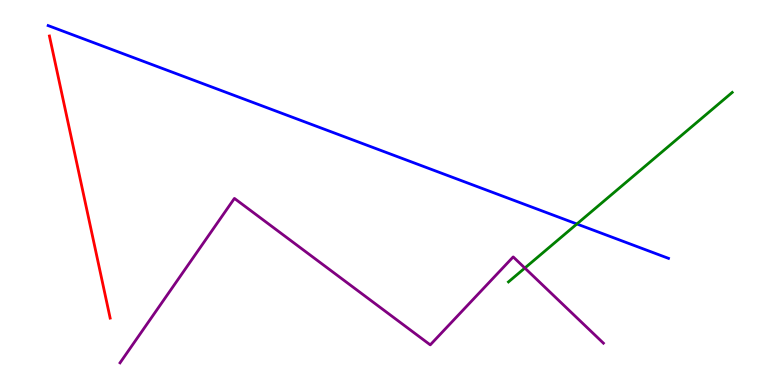[{'lines': ['blue', 'red'], 'intersections': []}, {'lines': ['green', 'red'], 'intersections': []}, {'lines': ['purple', 'red'], 'intersections': []}, {'lines': ['blue', 'green'], 'intersections': [{'x': 7.44, 'y': 4.18}]}, {'lines': ['blue', 'purple'], 'intersections': []}, {'lines': ['green', 'purple'], 'intersections': [{'x': 6.77, 'y': 3.04}]}]